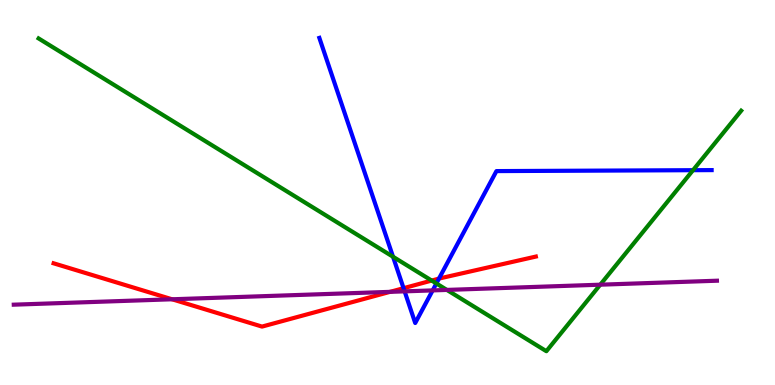[{'lines': ['blue', 'red'], 'intersections': [{'x': 5.21, 'y': 2.51}, {'x': 5.66, 'y': 2.76}]}, {'lines': ['green', 'red'], 'intersections': [{'x': 5.57, 'y': 2.71}]}, {'lines': ['purple', 'red'], 'intersections': [{'x': 2.22, 'y': 2.23}, {'x': 5.03, 'y': 2.42}]}, {'lines': ['blue', 'green'], 'intersections': [{'x': 5.07, 'y': 3.33}, {'x': 5.63, 'y': 2.64}, {'x': 8.94, 'y': 5.58}]}, {'lines': ['blue', 'purple'], 'intersections': [{'x': 5.22, 'y': 2.43}, {'x': 5.58, 'y': 2.46}]}, {'lines': ['green', 'purple'], 'intersections': [{'x': 5.77, 'y': 2.47}, {'x': 7.75, 'y': 2.61}]}]